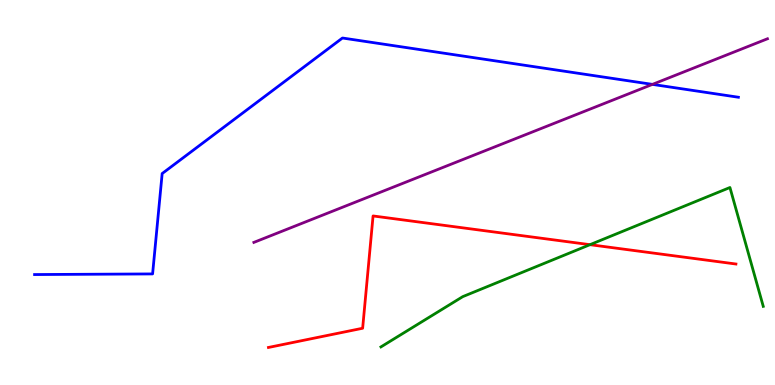[{'lines': ['blue', 'red'], 'intersections': []}, {'lines': ['green', 'red'], 'intersections': [{'x': 7.61, 'y': 3.64}]}, {'lines': ['purple', 'red'], 'intersections': []}, {'lines': ['blue', 'green'], 'intersections': []}, {'lines': ['blue', 'purple'], 'intersections': [{'x': 8.42, 'y': 7.81}]}, {'lines': ['green', 'purple'], 'intersections': []}]